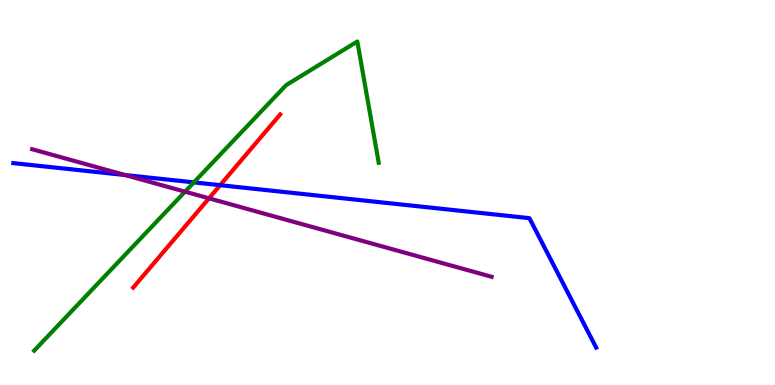[{'lines': ['blue', 'red'], 'intersections': [{'x': 2.84, 'y': 5.19}]}, {'lines': ['green', 'red'], 'intersections': []}, {'lines': ['purple', 'red'], 'intersections': [{'x': 2.7, 'y': 4.85}]}, {'lines': ['blue', 'green'], 'intersections': [{'x': 2.5, 'y': 5.26}]}, {'lines': ['blue', 'purple'], 'intersections': [{'x': 1.61, 'y': 5.45}]}, {'lines': ['green', 'purple'], 'intersections': [{'x': 2.39, 'y': 5.02}]}]